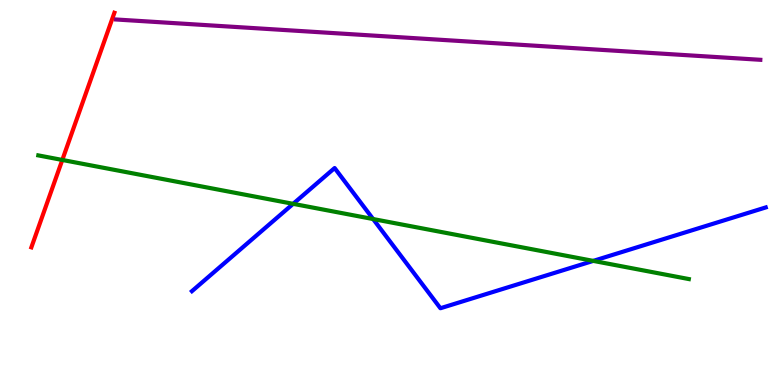[{'lines': ['blue', 'red'], 'intersections': []}, {'lines': ['green', 'red'], 'intersections': [{'x': 0.804, 'y': 5.85}]}, {'lines': ['purple', 'red'], 'intersections': []}, {'lines': ['blue', 'green'], 'intersections': [{'x': 3.78, 'y': 4.71}, {'x': 4.81, 'y': 4.31}, {'x': 7.65, 'y': 3.22}]}, {'lines': ['blue', 'purple'], 'intersections': []}, {'lines': ['green', 'purple'], 'intersections': []}]